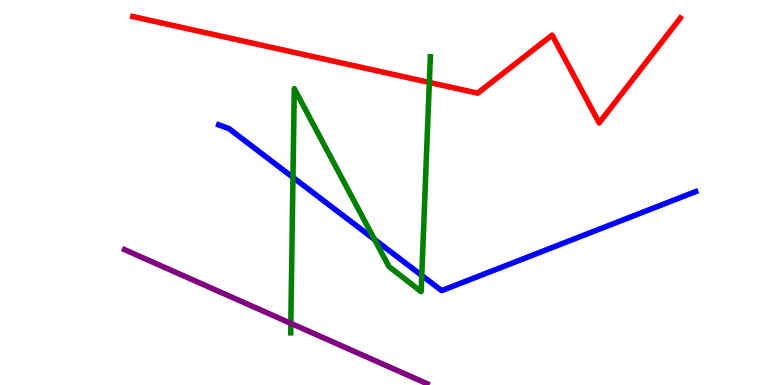[{'lines': ['blue', 'red'], 'intersections': []}, {'lines': ['green', 'red'], 'intersections': [{'x': 5.54, 'y': 7.86}]}, {'lines': ['purple', 'red'], 'intersections': []}, {'lines': ['blue', 'green'], 'intersections': [{'x': 3.78, 'y': 5.39}, {'x': 4.83, 'y': 3.78}, {'x': 5.44, 'y': 2.85}]}, {'lines': ['blue', 'purple'], 'intersections': []}, {'lines': ['green', 'purple'], 'intersections': [{'x': 3.75, 'y': 1.6}]}]